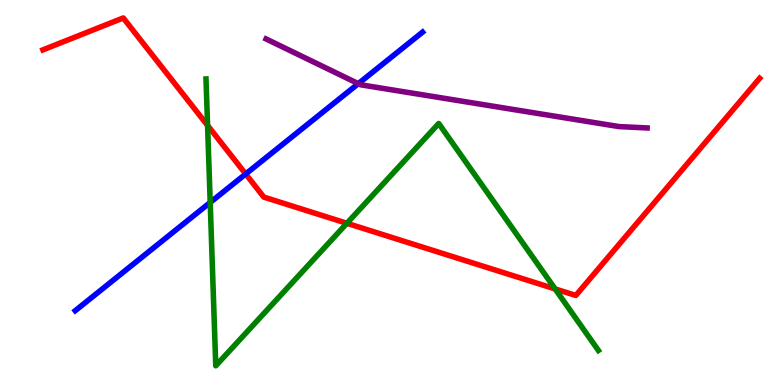[{'lines': ['blue', 'red'], 'intersections': [{'x': 3.17, 'y': 5.48}]}, {'lines': ['green', 'red'], 'intersections': [{'x': 2.68, 'y': 6.74}, {'x': 4.48, 'y': 4.2}, {'x': 7.16, 'y': 2.5}]}, {'lines': ['purple', 'red'], 'intersections': []}, {'lines': ['blue', 'green'], 'intersections': [{'x': 2.71, 'y': 4.74}]}, {'lines': ['blue', 'purple'], 'intersections': [{'x': 4.62, 'y': 7.83}]}, {'lines': ['green', 'purple'], 'intersections': []}]